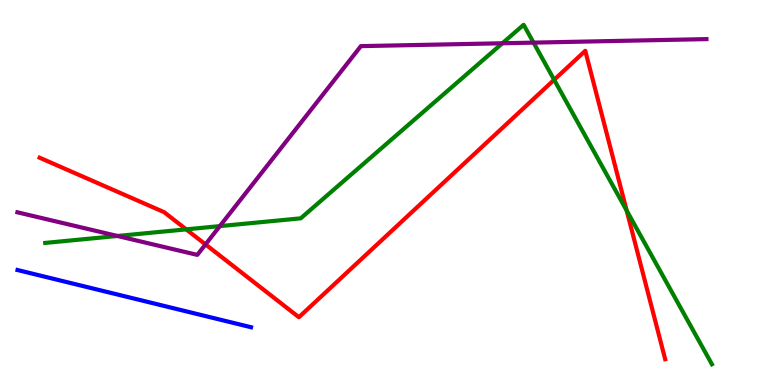[{'lines': ['blue', 'red'], 'intersections': []}, {'lines': ['green', 'red'], 'intersections': [{'x': 2.4, 'y': 4.04}, {'x': 7.15, 'y': 7.93}, {'x': 8.09, 'y': 4.53}]}, {'lines': ['purple', 'red'], 'intersections': [{'x': 2.65, 'y': 3.65}]}, {'lines': ['blue', 'green'], 'intersections': []}, {'lines': ['blue', 'purple'], 'intersections': []}, {'lines': ['green', 'purple'], 'intersections': [{'x': 1.52, 'y': 3.87}, {'x': 2.84, 'y': 4.13}, {'x': 6.48, 'y': 8.88}, {'x': 6.88, 'y': 8.89}]}]